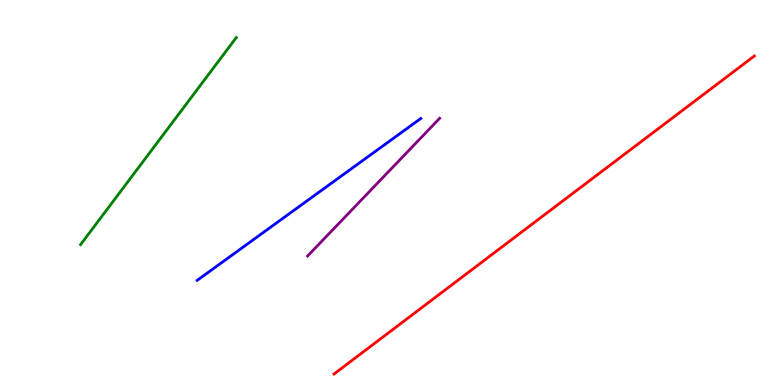[{'lines': ['blue', 'red'], 'intersections': []}, {'lines': ['green', 'red'], 'intersections': []}, {'lines': ['purple', 'red'], 'intersections': []}, {'lines': ['blue', 'green'], 'intersections': []}, {'lines': ['blue', 'purple'], 'intersections': []}, {'lines': ['green', 'purple'], 'intersections': []}]